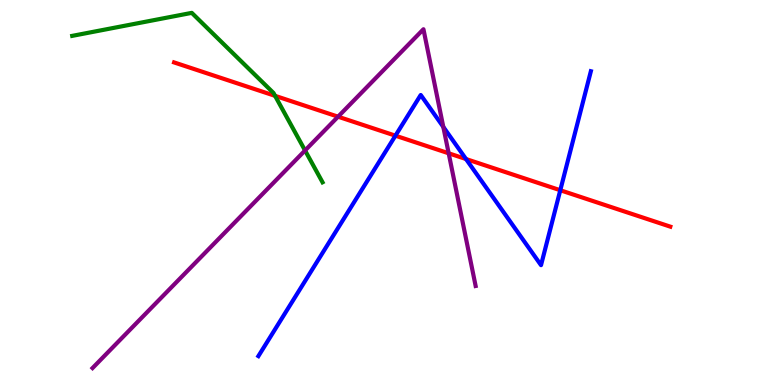[{'lines': ['blue', 'red'], 'intersections': [{'x': 5.1, 'y': 6.48}, {'x': 6.01, 'y': 5.87}, {'x': 7.23, 'y': 5.06}]}, {'lines': ['green', 'red'], 'intersections': [{'x': 3.55, 'y': 7.51}]}, {'lines': ['purple', 'red'], 'intersections': [{'x': 4.36, 'y': 6.97}, {'x': 5.79, 'y': 6.02}]}, {'lines': ['blue', 'green'], 'intersections': []}, {'lines': ['blue', 'purple'], 'intersections': [{'x': 5.72, 'y': 6.7}]}, {'lines': ['green', 'purple'], 'intersections': [{'x': 3.94, 'y': 6.09}]}]